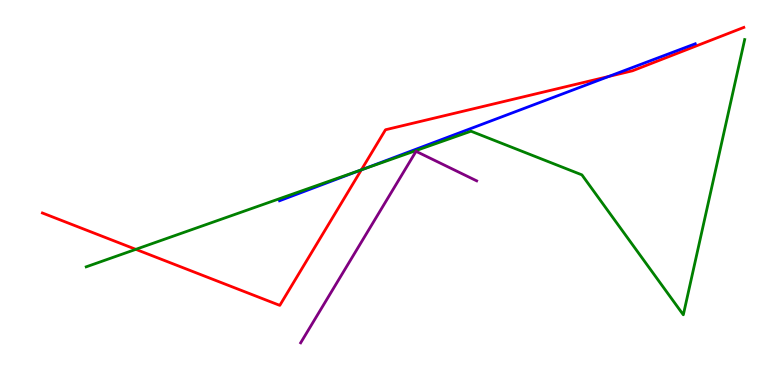[{'lines': ['blue', 'red'], 'intersections': [{'x': 4.66, 'y': 5.59}, {'x': 7.85, 'y': 8.01}]}, {'lines': ['green', 'red'], 'intersections': [{'x': 1.75, 'y': 3.52}, {'x': 4.66, 'y': 5.59}]}, {'lines': ['purple', 'red'], 'intersections': []}, {'lines': ['blue', 'green'], 'intersections': [{'x': 4.67, 'y': 5.59}]}, {'lines': ['blue', 'purple'], 'intersections': []}, {'lines': ['green', 'purple'], 'intersections': []}]